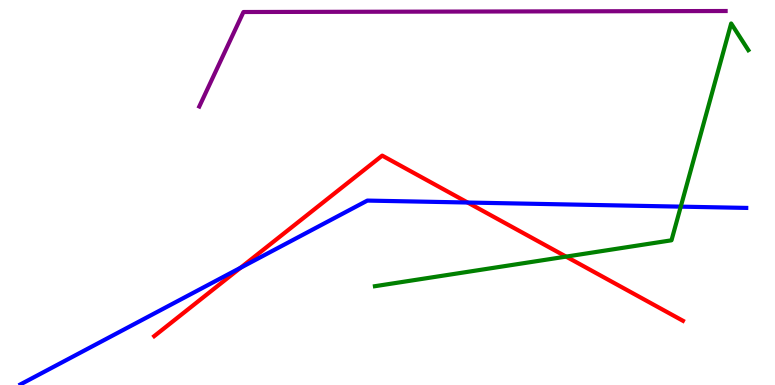[{'lines': ['blue', 'red'], 'intersections': [{'x': 3.1, 'y': 3.05}, {'x': 6.03, 'y': 4.74}]}, {'lines': ['green', 'red'], 'intersections': [{'x': 7.3, 'y': 3.33}]}, {'lines': ['purple', 'red'], 'intersections': []}, {'lines': ['blue', 'green'], 'intersections': [{'x': 8.78, 'y': 4.63}]}, {'lines': ['blue', 'purple'], 'intersections': []}, {'lines': ['green', 'purple'], 'intersections': []}]